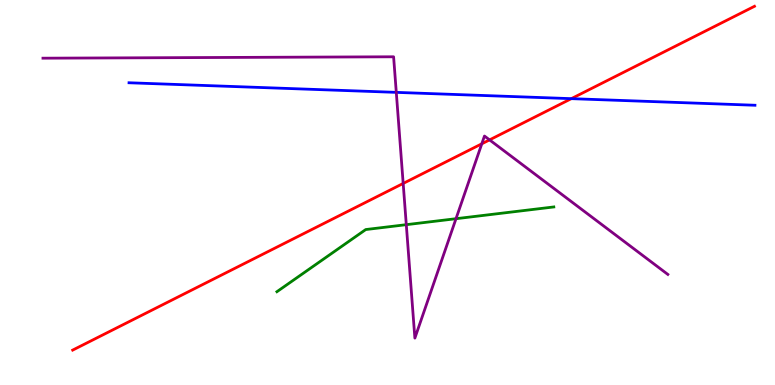[{'lines': ['blue', 'red'], 'intersections': [{'x': 7.37, 'y': 7.44}]}, {'lines': ['green', 'red'], 'intersections': []}, {'lines': ['purple', 'red'], 'intersections': [{'x': 5.2, 'y': 5.24}, {'x': 6.22, 'y': 6.26}, {'x': 6.32, 'y': 6.37}]}, {'lines': ['blue', 'green'], 'intersections': []}, {'lines': ['blue', 'purple'], 'intersections': [{'x': 5.11, 'y': 7.6}]}, {'lines': ['green', 'purple'], 'intersections': [{'x': 5.24, 'y': 4.16}, {'x': 5.88, 'y': 4.32}]}]